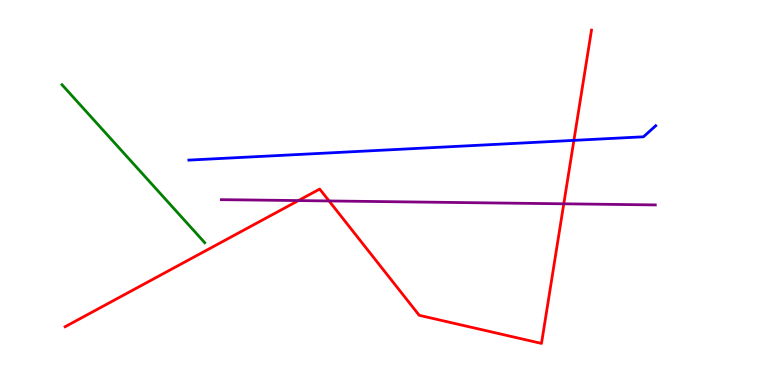[{'lines': ['blue', 'red'], 'intersections': [{'x': 7.41, 'y': 6.35}]}, {'lines': ['green', 'red'], 'intersections': []}, {'lines': ['purple', 'red'], 'intersections': [{'x': 3.85, 'y': 4.79}, {'x': 4.25, 'y': 4.78}, {'x': 7.27, 'y': 4.71}]}, {'lines': ['blue', 'green'], 'intersections': []}, {'lines': ['blue', 'purple'], 'intersections': []}, {'lines': ['green', 'purple'], 'intersections': []}]